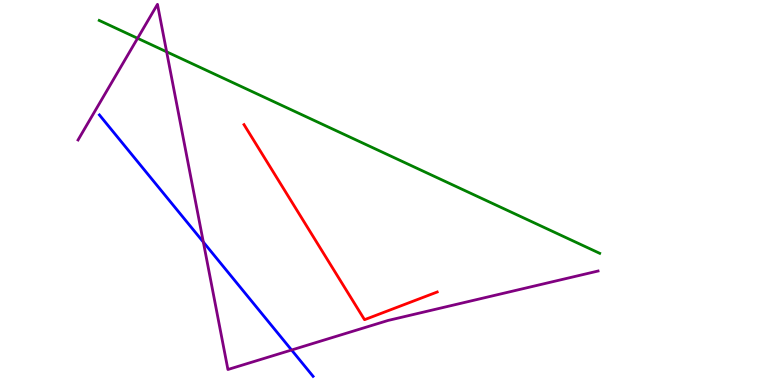[{'lines': ['blue', 'red'], 'intersections': []}, {'lines': ['green', 'red'], 'intersections': []}, {'lines': ['purple', 'red'], 'intersections': []}, {'lines': ['blue', 'green'], 'intersections': []}, {'lines': ['blue', 'purple'], 'intersections': [{'x': 2.62, 'y': 3.71}, {'x': 3.76, 'y': 0.909}]}, {'lines': ['green', 'purple'], 'intersections': [{'x': 1.78, 'y': 9.01}, {'x': 2.15, 'y': 8.65}]}]